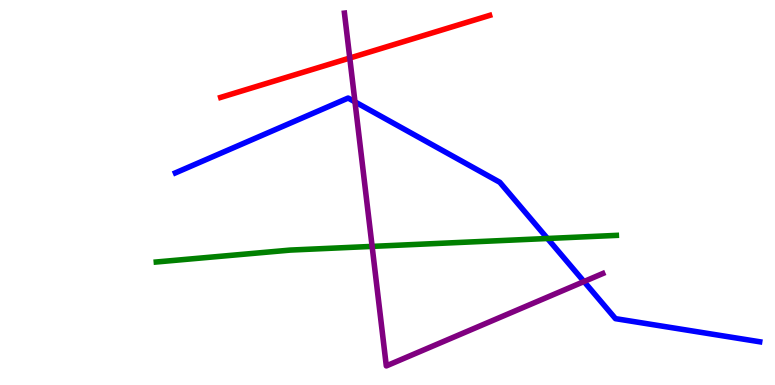[{'lines': ['blue', 'red'], 'intersections': []}, {'lines': ['green', 'red'], 'intersections': []}, {'lines': ['purple', 'red'], 'intersections': [{'x': 4.51, 'y': 8.49}]}, {'lines': ['blue', 'green'], 'intersections': [{'x': 7.06, 'y': 3.81}]}, {'lines': ['blue', 'purple'], 'intersections': [{'x': 4.58, 'y': 7.35}, {'x': 7.54, 'y': 2.69}]}, {'lines': ['green', 'purple'], 'intersections': [{'x': 4.8, 'y': 3.6}]}]